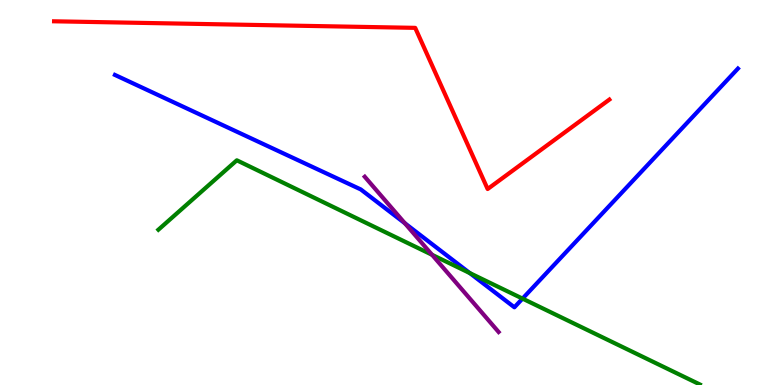[{'lines': ['blue', 'red'], 'intersections': []}, {'lines': ['green', 'red'], 'intersections': []}, {'lines': ['purple', 'red'], 'intersections': []}, {'lines': ['blue', 'green'], 'intersections': [{'x': 6.06, 'y': 2.91}, {'x': 6.74, 'y': 2.24}]}, {'lines': ['blue', 'purple'], 'intersections': [{'x': 5.22, 'y': 4.2}]}, {'lines': ['green', 'purple'], 'intersections': [{'x': 5.57, 'y': 3.38}]}]